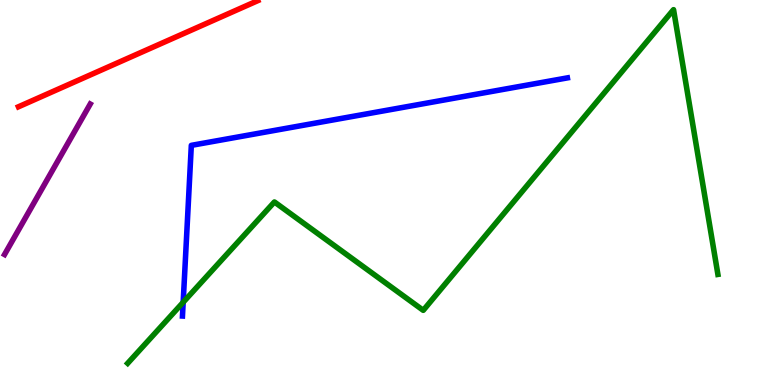[{'lines': ['blue', 'red'], 'intersections': []}, {'lines': ['green', 'red'], 'intersections': []}, {'lines': ['purple', 'red'], 'intersections': []}, {'lines': ['blue', 'green'], 'intersections': [{'x': 2.36, 'y': 2.15}]}, {'lines': ['blue', 'purple'], 'intersections': []}, {'lines': ['green', 'purple'], 'intersections': []}]